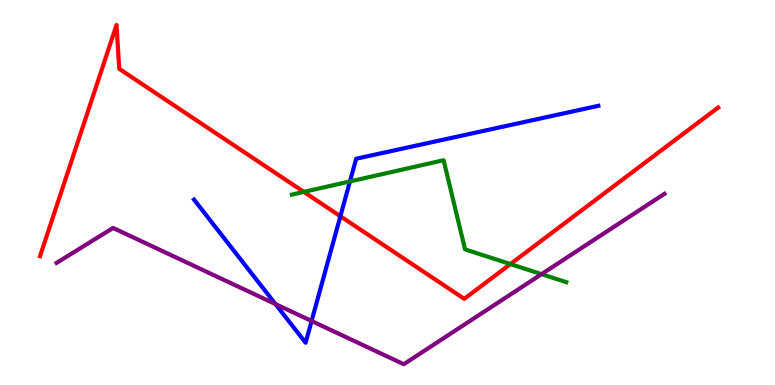[{'lines': ['blue', 'red'], 'intersections': [{'x': 4.39, 'y': 4.38}]}, {'lines': ['green', 'red'], 'intersections': [{'x': 3.92, 'y': 5.02}, {'x': 6.59, 'y': 3.14}]}, {'lines': ['purple', 'red'], 'intersections': []}, {'lines': ['blue', 'green'], 'intersections': [{'x': 4.52, 'y': 5.29}]}, {'lines': ['blue', 'purple'], 'intersections': [{'x': 3.55, 'y': 2.1}, {'x': 4.02, 'y': 1.66}]}, {'lines': ['green', 'purple'], 'intersections': [{'x': 6.99, 'y': 2.88}]}]